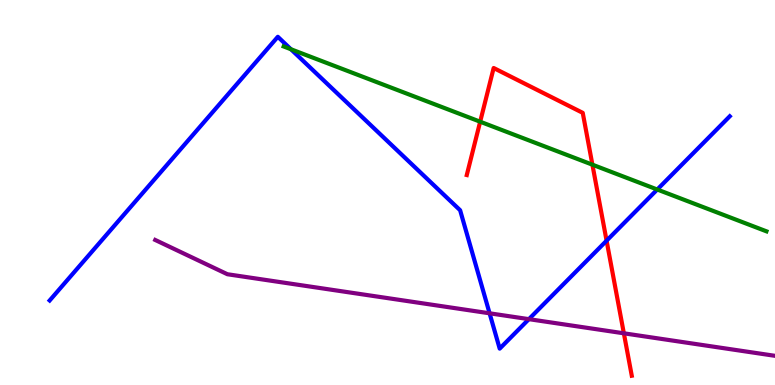[{'lines': ['blue', 'red'], 'intersections': [{'x': 7.83, 'y': 3.75}]}, {'lines': ['green', 'red'], 'intersections': [{'x': 6.2, 'y': 6.84}, {'x': 7.64, 'y': 5.72}]}, {'lines': ['purple', 'red'], 'intersections': [{'x': 8.05, 'y': 1.34}]}, {'lines': ['blue', 'green'], 'intersections': [{'x': 3.75, 'y': 8.72}, {'x': 8.48, 'y': 5.08}]}, {'lines': ['blue', 'purple'], 'intersections': [{'x': 6.32, 'y': 1.86}, {'x': 6.82, 'y': 1.71}]}, {'lines': ['green', 'purple'], 'intersections': []}]